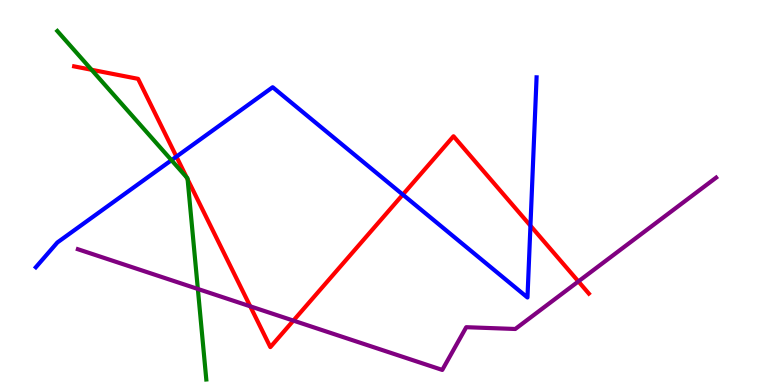[{'lines': ['blue', 'red'], 'intersections': [{'x': 2.28, 'y': 5.93}, {'x': 5.2, 'y': 4.94}, {'x': 6.84, 'y': 4.14}]}, {'lines': ['green', 'red'], 'intersections': [{'x': 1.18, 'y': 8.19}, {'x': 2.41, 'y': 5.39}, {'x': 2.42, 'y': 5.34}]}, {'lines': ['purple', 'red'], 'intersections': [{'x': 3.23, 'y': 2.04}, {'x': 3.79, 'y': 1.67}, {'x': 7.46, 'y': 2.69}]}, {'lines': ['blue', 'green'], 'intersections': [{'x': 2.21, 'y': 5.84}]}, {'lines': ['blue', 'purple'], 'intersections': []}, {'lines': ['green', 'purple'], 'intersections': [{'x': 2.55, 'y': 2.49}]}]